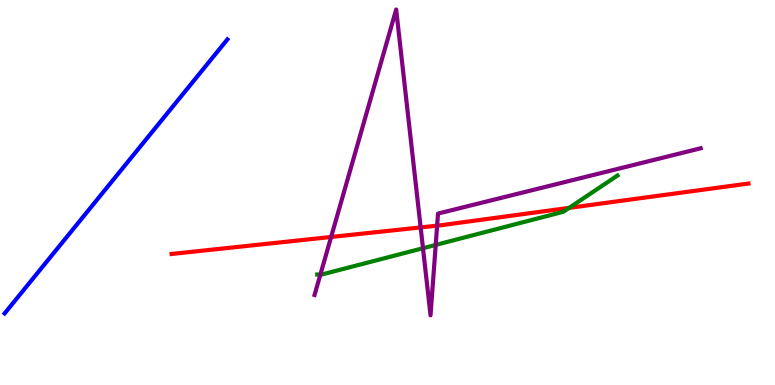[{'lines': ['blue', 'red'], 'intersections': []}, {'lines': ['green', 'red'], 'intersections': [{'x': 7.34, 'y': 4.6}]}, {'lines': ['purple', 'red'], 'intersections': [{'x': 4.27, 'y': 3.85}, {'x': 5.43, 'y': 4.09}, {'x': 5.64, 'y': 4.14}]}, {'lines': ['blue', 'green'], 'intersections': []}, {'lines': ['blue', 'purple'], 'intersections': []}, {'lines': ['green', 'purple'], 'intersections': [{'x': 4.13, 'y': 2.87}, {'x': 5.46, 'y': 3.55}, {'x': 5.62, 'y': 3.64}]}]